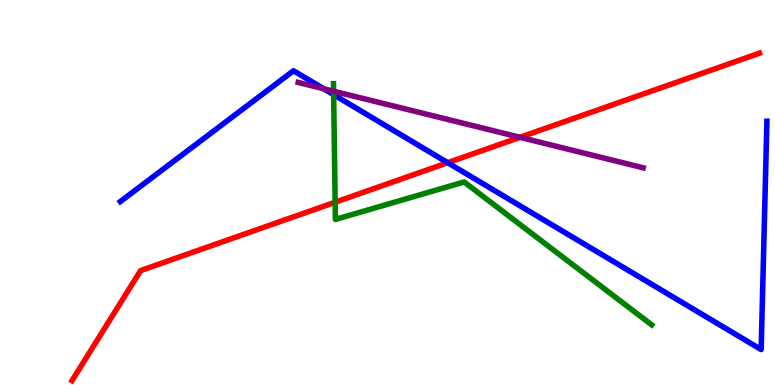[{'lines': ['blue', 'red'], 'intersections': [{'x': 5.78, 'y': 5.77}]}, {'lines': ['green', 'red'], 'intersections': [{'x': 4.32, 'y': 4.75}]}, {'lines': ['purple', 'red'], 'intersections': [{'x': 6.71, 'y': 6.43}]}, {'lines': ['blue', 'green'], 'intersections': [{'x': 4.31, 'y': 7.54}]}, {'lines': ['blue', 'purple'], 'intersections': [{'x': 4.18, 'y': 7.7}]}, {'lines': ['green', 'purple'], 'intersections': [{'x': 4.3, 'y': 7.63}]}]